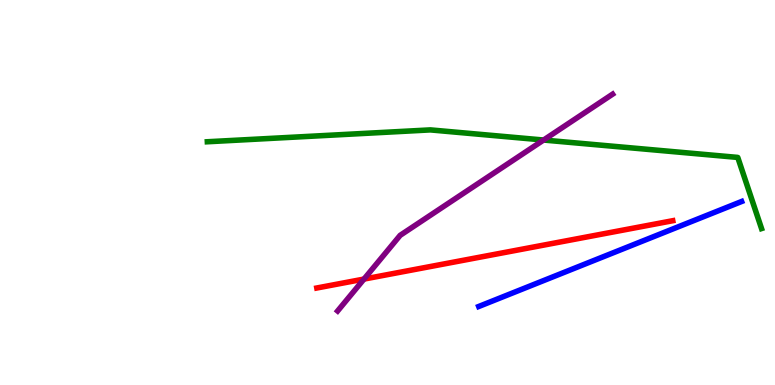[{'lines': ['blue', 'red'], 'intersections': []}, {'lines': ['green', 'red'], 'intersections': []}, {'lines': ['purple', 'red'], 'intersections': [{'x': 4.7, 'y': 2.75}]}, {'lines': ['blue', 'green'], 'intersections': []}, {'lines': ['blue', 'purple'], 'intersections': []}, {'lines': ['green', 'purple'], 'intersections': [{'x': 7.01, 'y': 6.36}]}]